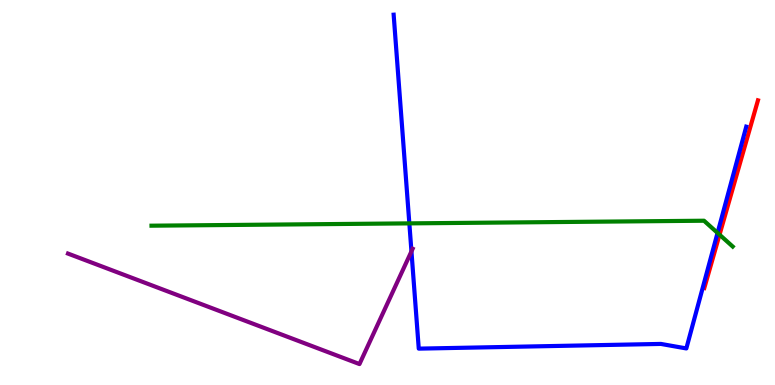[{'lines': ['blue', 'red'], 'intersections': []}, {'lines': ['green', 'red'], 'intersections': [{'x': 9.28, 'y': 3.9}]}, {'lines': ['purple', 'red'], 'intersections': []}, {'lines': ['blue', 'green'], 'intersections': [{'x': 5.28, 'y': 4.2}, {'x': 9.26, 'y': 3.95}]}, {'lines': ['blue', 'purple'], 'intersections': [{'x': 5.31, 'y': 3.47}]}, {'lines': ['green', 'purple'], 'intersections': []}]